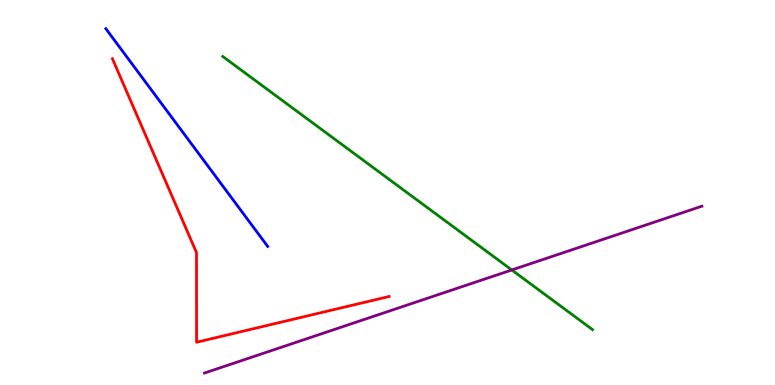[{'lines': ['blue', 'red'], 'intersections': []}, {'lines': ['green', 'red'], 'intersections': []}, {'lines': ['purple', 'red'], 'intersections': []}, {'lines': ['blue', 'green'], 'intersections': []}, {'lines': ['blue', 'purple'], 'intersections': []}, {'lines': ['green', 'purple'], 'intersections': [{'x': 6.6, 'y': 2.99}]}]